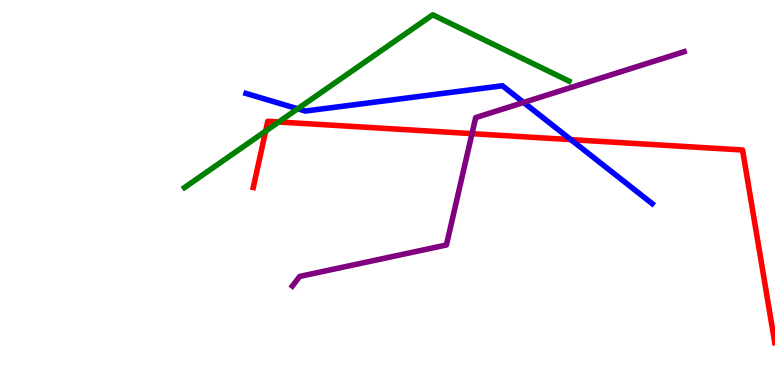[{'lines': ['blue', 'red'], 'intersections': [{'x': 7.37, 'y': 6.37}]}, {'lines': ['green', 'red'], 'intersections': [{'x': 3.43, 'y': 6.59}, {'x': 3.6, 'y': 6.83}]}, {'lines': ['purple', 'red'], 'intersections': [{'x': 6.09, 'y': 6.53}]}, {'lines': ['blue', 'green'], 'intersections': [{'x': 3.84, 'y': 7.17}]}, {'lines': ['blue', 'purple'], 'intersections': [{'x': 6.76, 'y': 7.34}]}, {'lines': ['green', 'purple'], 'intersections': []}]